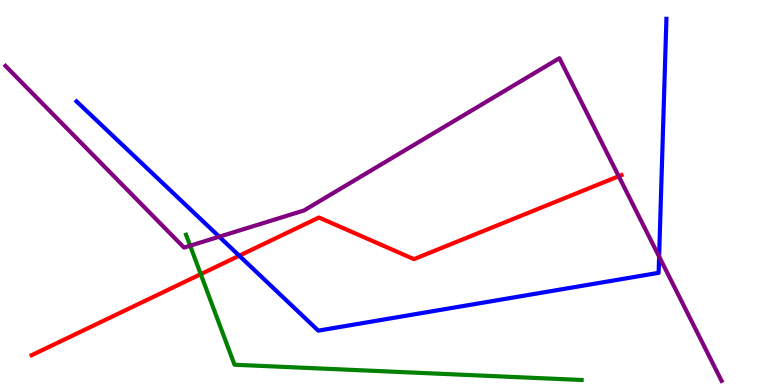[{'lines': ['blue', 'red'], 'intersections': [{'x': 3.09, 'y': 3.36}]}, {'lines': ['green', 'red'], 'intersections': [{'x': 2.59, 'y': 2.88}]}, {'lines': ['purple', 'red'], 'intersections': [{'x': 7.98, 'y': 5.42}]}, {'lines': ['blue', 'green'], 'intersections': []}, {'lines': ['blue', 'purple'], 'intersections': [{'x': 2.83, 'y': 3.85}, {'x': 8.5, 'y': 3.33}]}, {'lines': ['green', 'purple'], 'intersections': [{'x': 2.45, 'y': 3.62}]}]